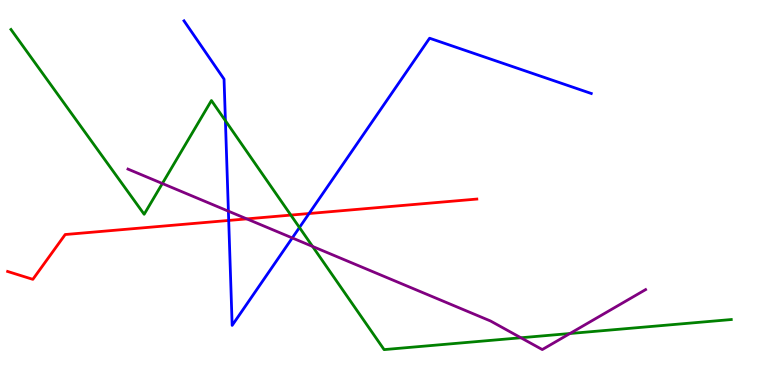[{'lines': ['blue', 'red'], 'intersections': [{'x': 2.95, 'y': 4.27}, {'x': 3.99, 'y': 4.45}]}, {'lines': ['green', 'red'], 'intersections': [{'x': 3.75, 'y': 4.41}]}, {'lines': ['purple', 'red'], 'intersections': [{'x': 3.18, 'y': 4.31}]}, {'lines': ['blue', 'green'], 'intersections': [{'x': 2.91, 'y': 6.86}, {'x': 3.86, 'y': 4.09}]}, {'lines': ['blue', 'purple'], 'intersections': [{'x': 2.95, 'y': 4.52}, {'x': 3.77, 'y': 3.82}]}, {'lines': ['green', 'purple'], 'intersections': [{'x': 2.09, 'y': 5.23}, {'x': 4.03, 'y': 3.6}, {'x': 6.72, 'y': 1.23}, {'x': 7.35, 'y': 1.34}]}]